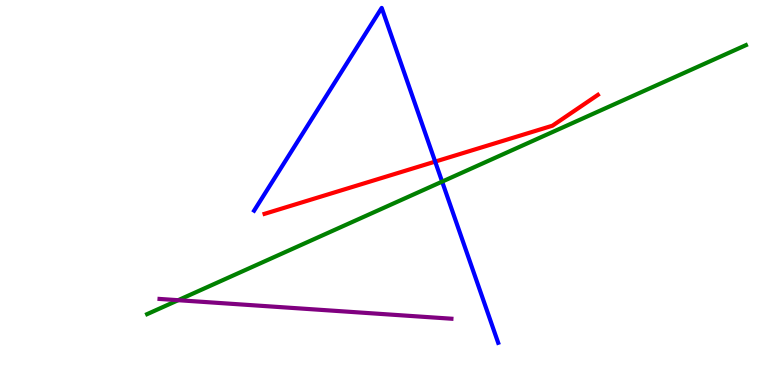[{'lines': ['blue', 'red'], 'intersections': [{'x': 5.61, 'y': 5.8}]}, {'lines': ['green', 'red'], 'intersections': []}, {'lines': ['purple', 'red'], 'intersections': []}, {'lines': ['blue', 'green'], 'intersections': [{'x': 5.7, 'y': 5.28}]}, {'lines': ['blue', 'purple'], 'intersections': []}, {'lines': ['green', 'purple'], 'intersections': [{'x': 2.3, 'y': 2.2}]}]